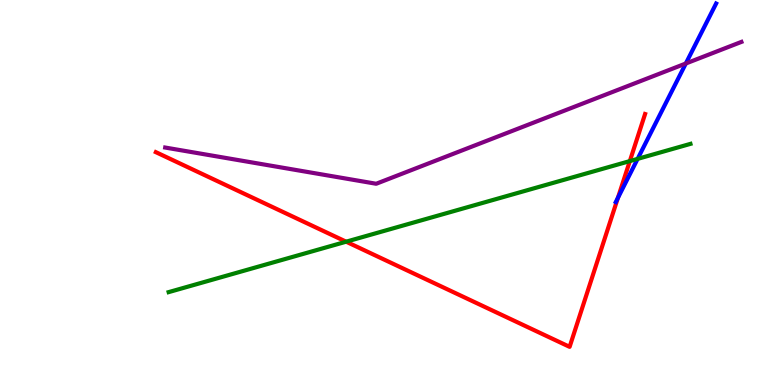[{'lines': ['blue', 'red'], 'intersections': [{'x': 7.97, 'y': 4.86}]}, {'lines': ['green', 'red'], 'intersections': [{'x': 4.47, 'y': 3.72}, {'x': 8.13, 'y': 5.82}]}, {'lines': ['purple', 'red'], 'intersections': []}, {'lines': ['blue', 'green'], 'intersections': [{'x': 8.23, 'y': 5.87}]}, {'lines': ['blue', 'purple'], 'intersections': [{'x': 8.85, 'y': 8.35}]}, {'lines': ['green', 'purple'], 'intersections': []}]